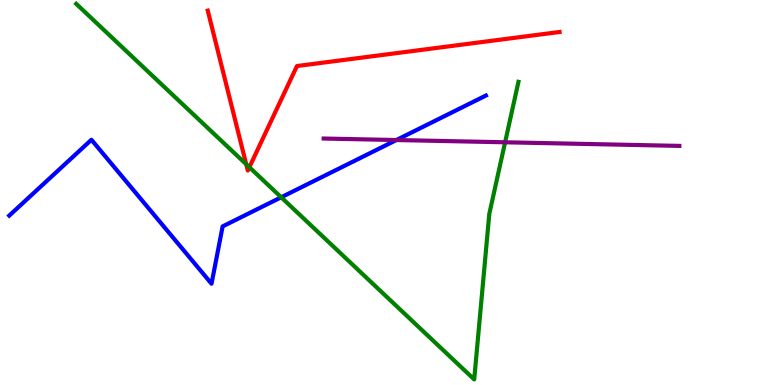[{'lines': ['blue', 'red'], 'intersections': []}, {'lines': ['green', 'red'], 'intersections': [{'x': 3.18, 'y': 5.73}, {'x': 3.22, 'y': 5.66}]}, {'lines': ['purple', 'red'], 'intersections': []}, {'lines': ['blue', 'green'], 'intersections': [{'x': 3.63, 'y': 4.88}]}, {'lines': ['blue', 'purple'], 'intersections': [{'x': 5.11, 'y': 6.36}]}, {'lines': ['green', 'purple'], 'intersections': [{'x': 6.52, 'y': 6.3}]}]